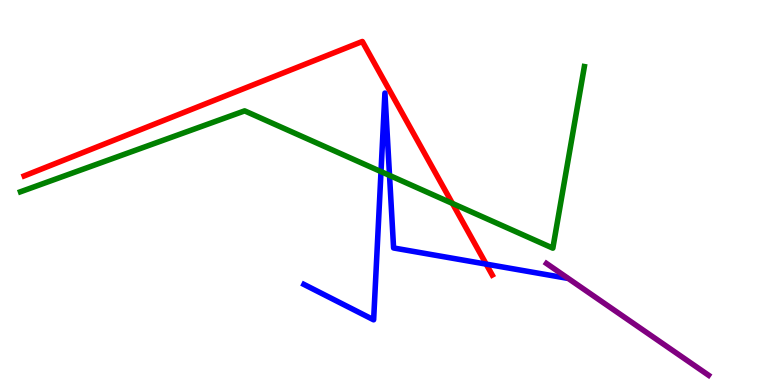[{'lines': ['blue', 'red'], 'intersections': [{'x': 6.27, 'y': 3.14}]}, {'lines': ['green', 'red'], 'intersections': [{'x': 5.84, 'y': 4.72}]}, {'lines': ['purple', 'red'], 'intersections': []}, {'lines': ['blue', 'green'], 'intersections': [{'x': 4.92, 'y': 5.54}, {'x': 5.03, 'y': 5.44}]}, {'lines': ['blue', 'purple'], 'intersections': []}, {'lines': ['green', 'purple'], 'intersections': []}]